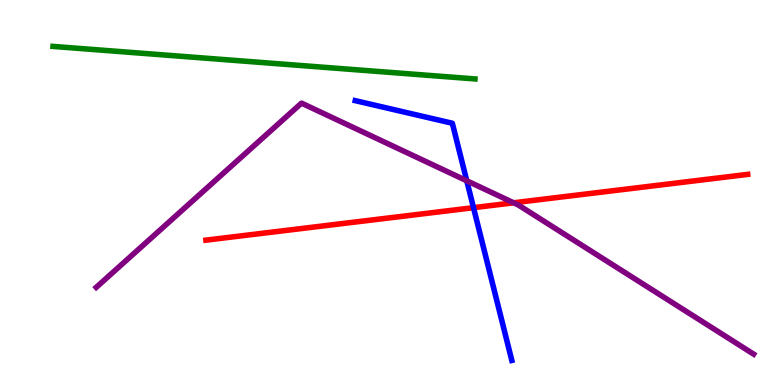[{'lines': ['blue', 'red'], 'intersections': [{'x': 6.11, 'y': 4.61}]}, {'lines': ['green', 'red'], 'intersections': []}, {'lines': ['purple', 'red'], 'intersections': [{'x': 6.63, 'y': 4.73}]}, {'lines': ['blue', 'green'], 'intersections': []}, {'lines': ['blue', 'purple'], 'intersections': [{'x': 6.02, 'y': 5.3}]}, {'lines': ['green', 'purple'], 'intersections': []}]